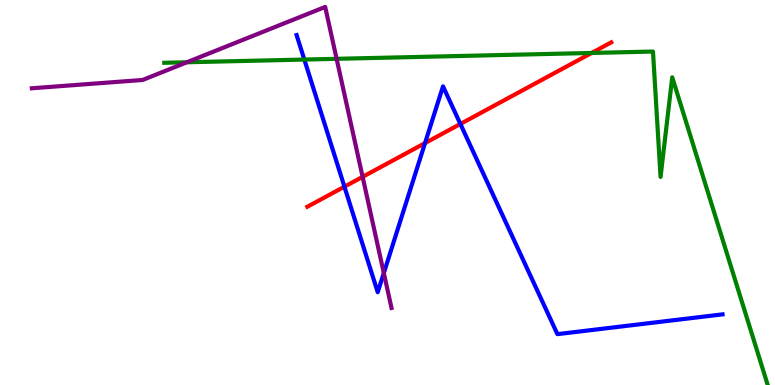[{'lines': ['blue', 'red'], 'intersections': [{'x': 4.44, 'y': 5.15}, {'x': 5.48, 'y': 6.28}, {'x': 5.94, 'y': 6.78}]}, {'lines': ['green', 'red'], 'intersections': [{'x': 7.63, 'y': 8.62}]}, {'lines': ['purple', 'red'], 'intersections': [{'x': 4.68, 'y': 5.41}]}, {'lines': ['blue', 'green'], 'intersections': [{'x': 3.93, 'y': 8.45}]}, {'lines': ['blue', 'purple'], 'intersections': [{'x': 4.95, 'y': 2.91}]}, {'lines': ['green', 'purple'], 'intersections': [{'x': 2.41, 'y': 8.38}, {'x': 4.34, 'y': 8.47}]}]